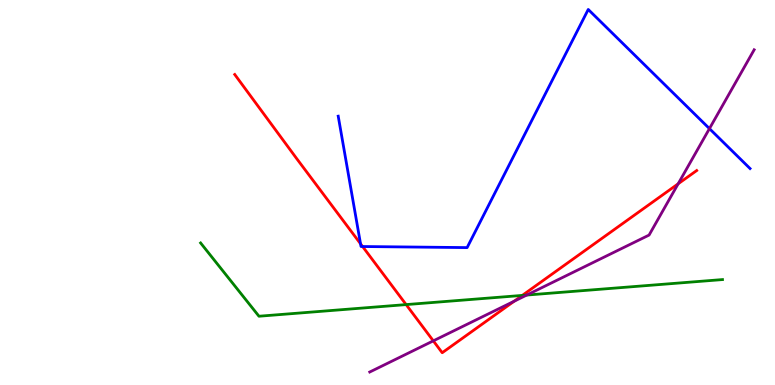[{'lines': ['blue', 'red'], 'intersections': [{'x': 4.65, 'y': 3.67}, {'x': 4.68, 'y': 3.6}]}, {'lines': ['green', 'red'], 'intersections': [{'x': 5.24, 'y': 2.09}, {'x': 6.74, 'y': 2.33}]}, {'lines': ['purple', 'red'], 'intersections': [{'x': 5.59, 'y': 1.15}, {'x': 6.63, 'y': 2.18}, {'x': 8.75, 'y': 5.23}]}, {'lines': ['blue', 'green'], 'intersections': []}, {'lines': ['blue', 'purple'], 'intersections': [{'x': 9.15, 'y': 6.66}]}, {'lines': ['green', 'purple'], 'intersections': [{'x': 6.8, 'y': 2.34}]}]